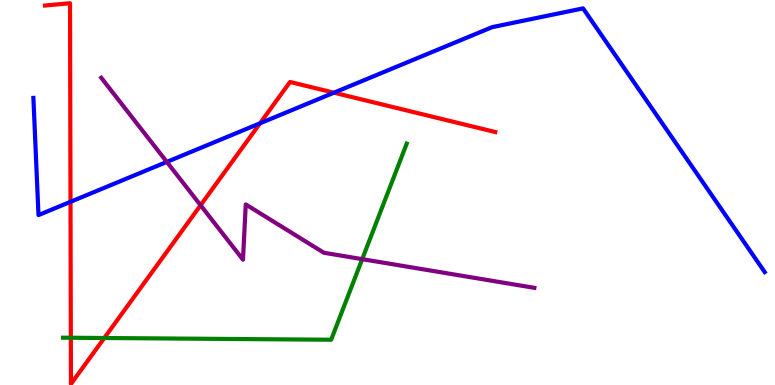[{'lines': ['blue', 'red'], 'intersections': [{'x': 0.91, 'y': 4.76}, {'x': 3.36, 'y': 6.8}, {'x': 4.31, 'y': 7.59}]}, {'lines': ['green', 'red'], 'intersections': [{'x': 0.914, 'y': 1.23}, {'x': 1.35, 'y': 1.22}]}, {'lines': ['purple', 'red'], 'intersections': [{'x': 2.59, 'y': 4.67}]}, {'lines': ['blue', 'green'], 'intersections': []}, {'lines': ['blue', 'purple'], 'intersections': [{'x': 2.15, 'y': 5.79}]}, {'lines': ['green', 'purple'], 'intersections': [{'x': 4.67, 'y': 3.27}]}]